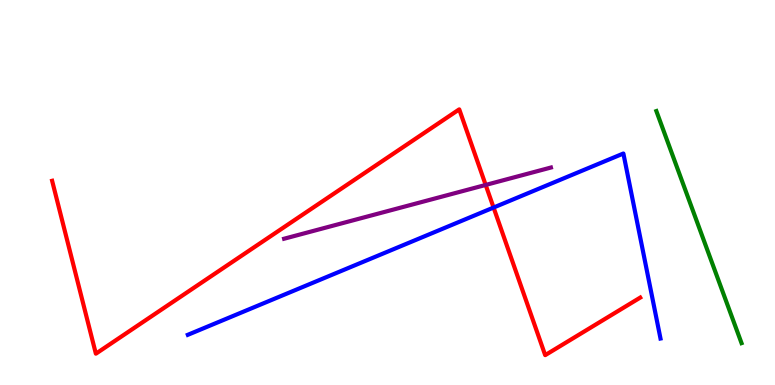[{'lines': ['blue', 'red'], 'intersections': [{'x': 6.37, 'y': 4.61}]}, {'lines': ['green', 'red'], 'intersections': []}, {'lines': ['purple', 'red'], 'intersections': [{'x': 6.27, 'y': 5.2}]}, {'lines': ['blue', 'green'], 'intersections': []}, {'lines': ['blue', 'purple'], 'intersections': []}, {'lines': ['green', 'purple'], 'intersections': []}]